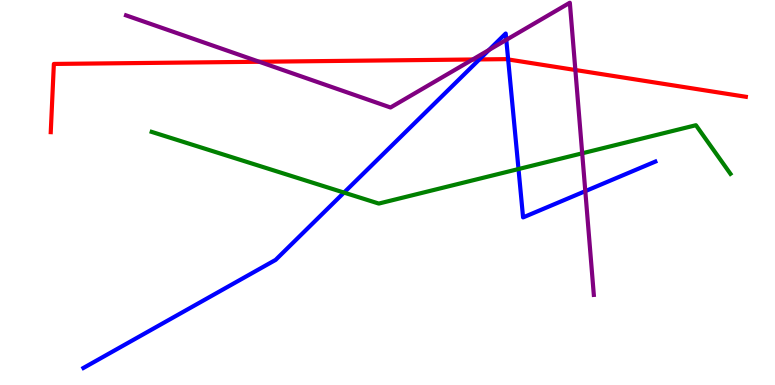[{'lines': ['blue', 'red'], 'intersections': [{'x': 6.19, 'y': 8.46}, {'x': 6.56, 'y': 8.46}]}, {'lines': ['green', 'red'], 'intersections': []}, {'lines': ['purple', 'red'], 'intersections': [{'x': 3.35, 'y': 8.4}, {'x': 6.1, 'y': 8.45}, {'x': 7.42, 'y': 8.18}]}, {'lines': ['blue', 'green'], 'intersections': [{'x': 4.44, 'y': 5.0}, {'x': 6.69, 'y': 5.61}]}, {'lines': ['blue', 'purple'], 'intersections': [{'x': 6.31, 'y': 8.7}, {'x': 6.53, 'y': 8.97}, {'x': 7.55, 'y': 5.04}]}, {'lines': ['green', 'purple'], 'intersections': [{'x': 7.51, 'y': 6.02}]}]